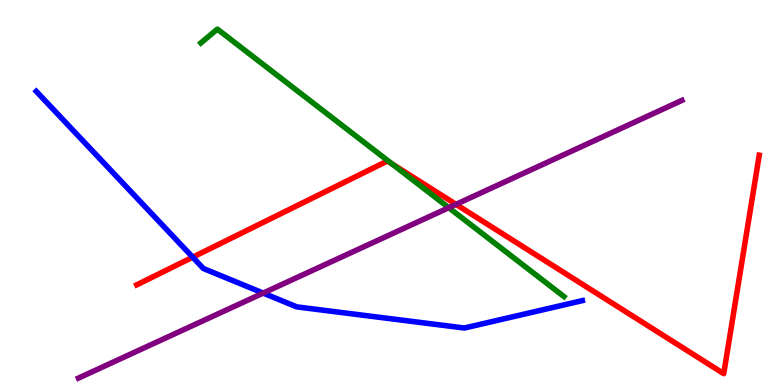[{'lines': ['blue', 'red'], 'intersections': [{'x': 2.49, 'y': 3.32}]}, {'lines': ['green', 'red'], 'intersections': [{'x': 5.06, 'y': 5.75}]}, {'lines': ['purple', 'red'], 'intersections': [{'x': 5.88, 'y': 4.69}]}, {'lines': ['blue', 'green'], 'intersections': []}, {'lines': ['blue', 'purple'], 'intersections': [{'x': 3.4, 'y': 2.39}]}, {'lines': ['green', 'purple'], 'intersections': [{'x': 5.79, 'y': 4.61}]}]